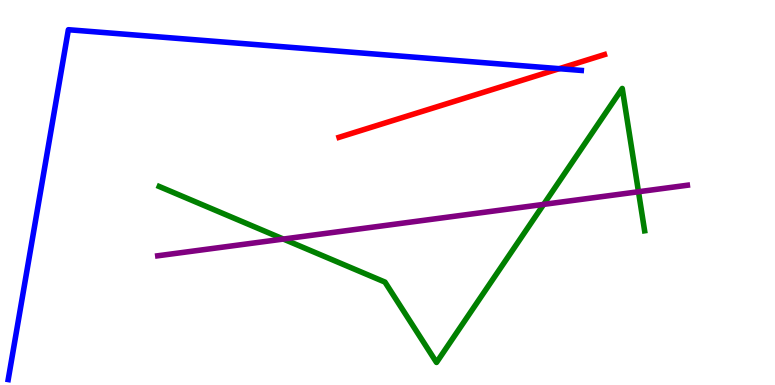[{'lines': ['blue', 'red'], 'intersections': [{'x': 7.22, 'y': 8.22}]}, {'lines': ['green', 'red'], 'intersections': []}, {'lines': ['purple', 'red'], 'intersections': []}, {'lines': ['blue', 'green'], 'intersections': []}, {'lines': ['blue', 'purple'], 'intersections': []}, {'lines': ['green', 'purple'], 'intersections': [{'x': 3.66, 'y': 3.79}, {'x': 7.02, 'y': 4.69}, {'x': 8.24, 'y': 5.02}]}]